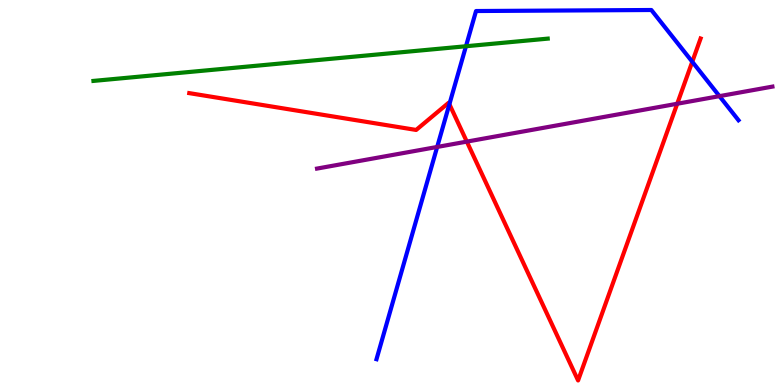[{'lines': ['blue', 'red'], 'intersections': [{'x': 5.8, 'y': 7.29}, {'x': 8.93, 'y': 8.4}]}, {'lines': ['green', 'red'], 'intersections': []}, {'lines': ['purple', 'red'], 'intersections': [{'x': 6.02, 'y': 6.32}, {'x': 8.74, 'y': 7.31}]}, {'lines': ['blue', 'green'], 'intersections': [{'x': 6.01, 'y': 8.8}]}, {'lines': ['blue', 'purple'], 'intersections': [{'x': 5.64, 'y': 6.18}, {'x': 9.28, 'y': 7.5}]}, {'lines': ['green', 'purple'], 'intersections': []}]